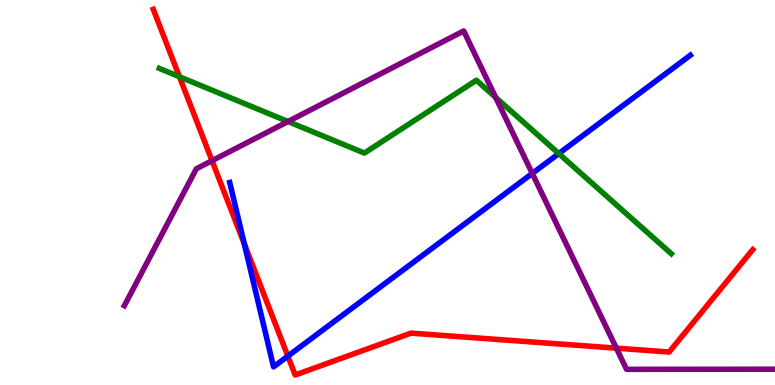[{'lines': ['blue', 'red'], 'intersections': [{'x': 3.15, 'y': 3.66}, {'x': 3.71, 'y': 0.75}]}, {'lines': ['green', 'red'], 'intersections': [{'x': 2.32, 'y': 8.01}]}, {'lines': ['purple', 'red'], 'intersections': [{'x': 2.74, 'y': 5.83}, {'x': 7.95, 'y': 0.957}]}, {'lines': ['blue', 'green'], 'intersections': [{'x': 7.21, 'y': 6.01}]}, {'lines': ['blue', 'purple'], 'intersections': [{'x': 6.87, 'y': 5.5}]}, {'lines': ['green', 'purple'], 'intersections': [{'x': 3.72, 'y': 6.84}, {'x': 6.4, 'y': 7.47}]}]